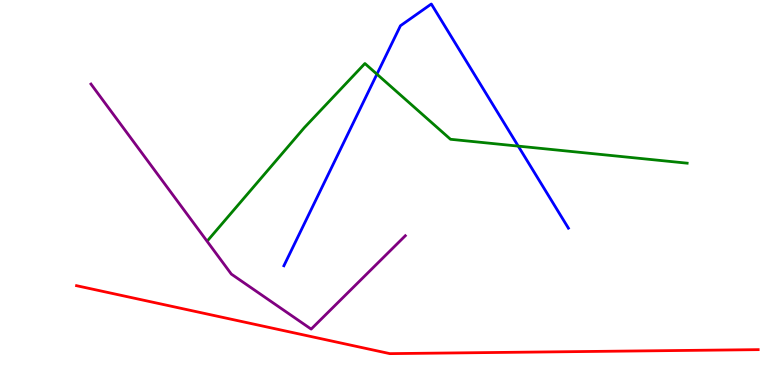[{'lines': ['blue', 'red'], 'intersections': []}, {'lines': ['green', 'red'], 'intersections': []}, {'lines': ['purple', 'red'], 'intersections': []}, {'lines': ['blue', 'green'], 'intersections': [{'x': 4.86, 'y': 8.07}, {'x': 6.69, 'y': 6.2}]}, {'lines': ['blue', 'purple'], 'intersections': []}, {'lines': ['green', 'purple'], 'intersections': []}]